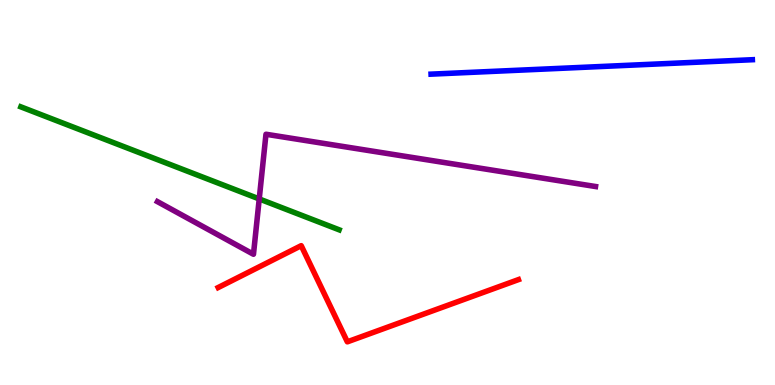[{'lines': ['blue', 'red'], 'intersections': []}, {'lines': ['green', 'red'], 'intersections': []}, {'lines': ['purple', 'red'], 'intersections': []}, {'lines': ['blue', 'green'], 'intersections': []}, {'lines': ['blue', 'purple'], 'intersections': []}, {'lines': ['green', 'purple'], 'intersections': [{'x': 3.34, 'y': 4.83}]}]